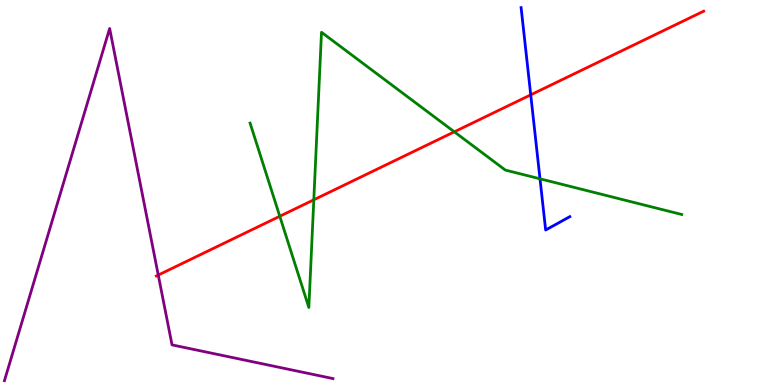[{'lines': ['blue', 'red'], 'intersections': [{'x': 6.85, 'y': 7.54}]}, {'lines': ['green', 'red'], 'intersections': [{'x': 3.61, 'y': 4.38}, {'x': 4.05, 'y': 4.81}, {'x': 5.86, 'y': 6.58}]}, {'lines': ['purple', 'red'], 'intersections': [{'x': 2.04, 'y': 2.86}]}, {'lines': ['blue', 'green'], 'intersections': [{'x': 6.97, 'y': 5.36}]}, {'lines': ['blue', 'purple'], 'intersections': []}, {'lines': ['green', 'purple'], 'intersections': []}]